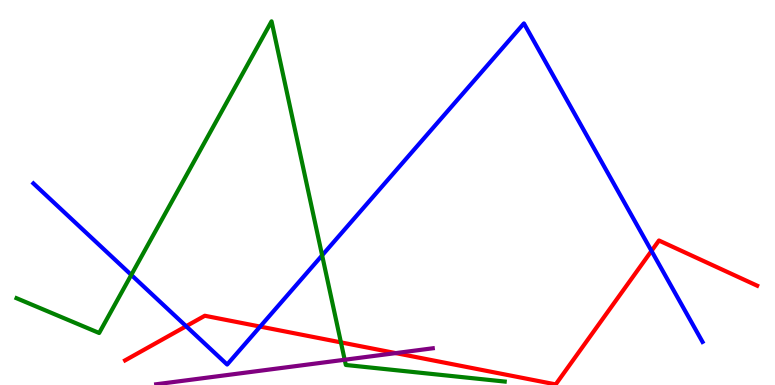[{'lines': ['blue', 'red'], 'intersections': [{'x': 2.4, 'y': 1.53}, {'x': 3.36, 'y': 1.52}, {'x': 8.41, 'y': 3.48}]}, {'lines': ['green', 'red'], 'intersections': [{'x': 4.4, 'y': 1.11}]}, {'lines': ['purple', 'red'], 'intersections': [{'x': 5.11, 'y': 0.828}]}, {'lines': ['blue', 'green'], 'intersections': [{'x': 1.69, 'y': 2.86}, {'x': 4.16, 'y': 3.37}]}, {'lines': ['blue', 'purple'], 'intersections': []}, {'lines': ['green', 'purple'], 'intersections': [{'x': 4.45, 'y': 0.656}]}]